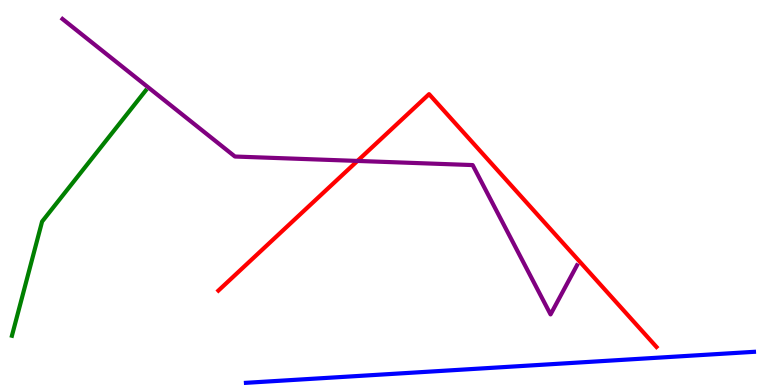[{'lines': ['blue', 'red'], 'intersections': []}, {'lines': ['green', 'red'], 'intersections': []}, {'lines': ['purple', 'red'], 'intersections': [{'x': 4.61, 'y': 5.82}]}, {'lines': ['blue', 'green'], 'intersections': []}, {'lines': ['blue', 'purple'], 'intersections': []}, {'lines': ['green', 'purple'], 'intersections': []}]